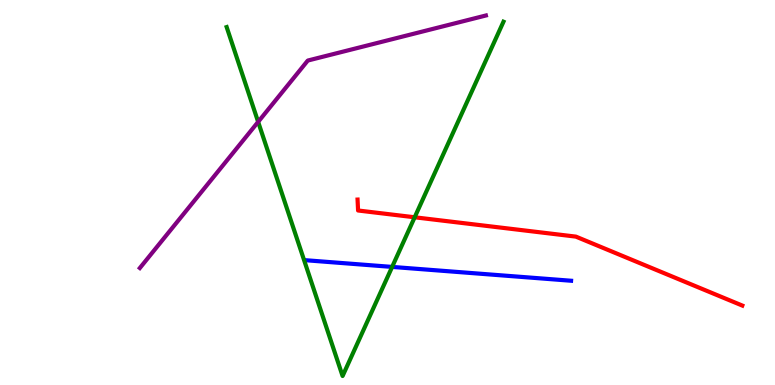[{'lines': ['blue', 'red'], 'intersections': []}, {'lines': ['green', 'red'], 'intersections': [{'x': 5.35, 'y': 4.36}]}, {'lines': ['purple', 'red'], 'intersections': []}, {'lines': ['blue', 'green'], 'intersections': [{'x': 5.06, 'y': 3.07}]}, {'lines': ['blue', 'purple'], 'intersections': []}, {'lines': ['green', 'purple'], 'intersections': [{'x': 3.33, 'y': 6.83}]}]